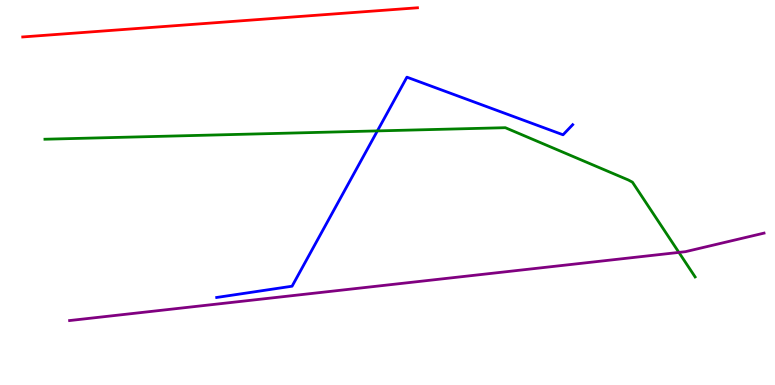[{'lines': ['blue', 'red'], 'intersections': []}, {'lines': ['green', 'red'], 'intersections': []}, {'lines': ['purple', 'red'], 'intersections': []}, {'lines': ['blue', 'green'], 'intersections': [{'x': 4.87, 'y': 6.6}]}, {'lines': ['blue', 'purple'], 'intersections': []}, {'lines': ['green', 'purple'], 'intersections': [{'x': 8.76, 'y': 3.44}]}]